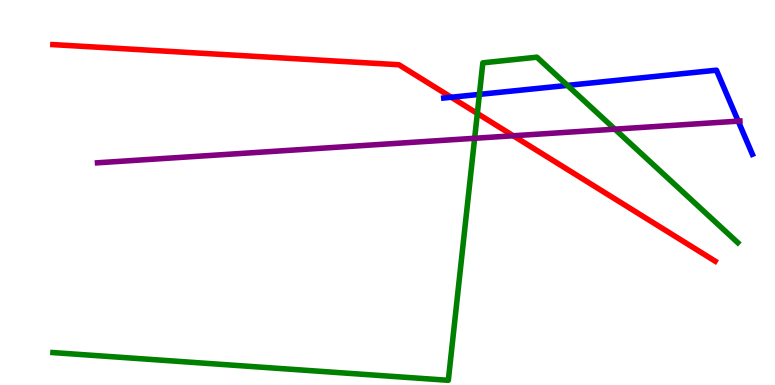[{'lines': ['blue', 'red'], 'intersections': [{'x': 5.82, 'y': 7.47}]}, {'lines': ['green', 'red'], 'intersections': [{'x': 6.16, 'y': 7.05}]}, {'lines': ['purple', 'red'], 'intersections': [{'x': 6.62, 'y': 6.47}]}, {'lines': ['blue', 'green'], 'intersections': [{'x': 6.19, 'y': 7.55}, {'x': 7.32, 'y': 7.78}]}, {'lines': ['blue', 'purple'], 'intersections': [{'x': 9.53, 'y': 6.85}]}, {'lines': ['green', 'purple'], 'intersections': [{'x': 6.12, 'y': 6.41}, {'x': 7.93, 'y': 6.65}]}]